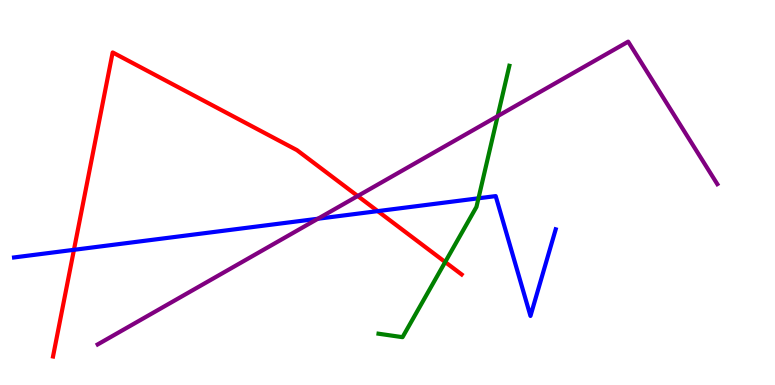[{'lines': ['blue', 'red'], 'intersections': [{'x': 0.954, 'y': 3.51}, {'x': 4.87, 'y': 4.52}]}, {'lines': ['green', 'red'], 'intersections': [{'x': 5.74, 'y': 3.19}]}, {'lines': ['purple', 'red'], 'intersections': [{'x': 4.62, 'y': 4.91}]}, {'lines': ['blue', 'green'], 'intersections': [{'x': 6.17, 'y': 4.85}]}, {'lines': ['blue', 'purple'], 'intersections': [{'x': 4.1, 'y': 4.32}]}, {'lines': ['green', 'purple'], 'intersections': [{'x': 6.42, 'y': 6.98}]}]